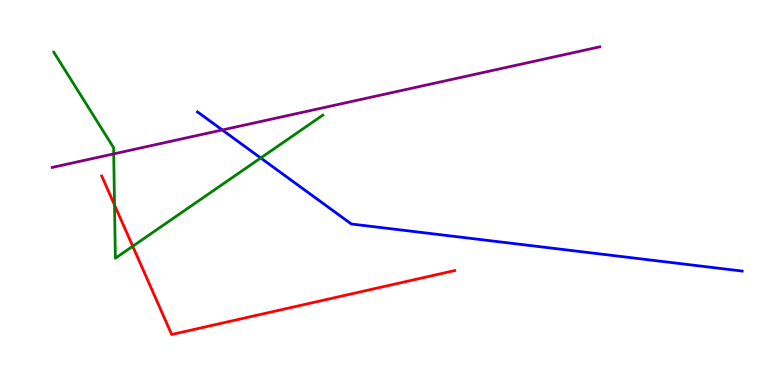[{'lines': ['blue', 'red'], 'intersections': []}, {'lines': ['green', 'red'], 'intersections': [{'x': 1.48, 'y': 4.68}, {'x': 1.71, 'y': 3.6}]}, {'lines': ['purple', 'red'], 'intersections': []}, {'lines': ['blue', 'green'], 'intersections': [{'x': 3.36, 'y': 5.9}]}, {'lines': ['blue', 'purple'], 'intersections': [{'x': 2.87, 'y': 6.62}]}, {'lines': ['green', 'purple'], 'intersections': [{'x': 1.47, 'y': 6.0}]}]